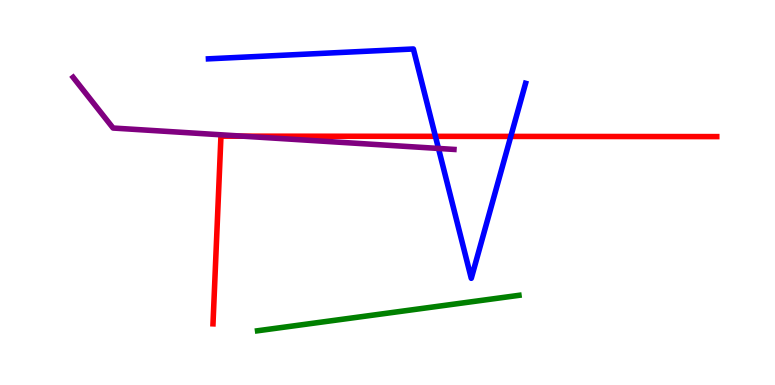[{'lines': ['blue', 'red'], 'intersections': [{'x': 5.62, 'y': 6.46}, {'x': 6.59, 'y': 6.46}]}, {'lines': ['green', 'red'], 'intersections': []}, {'lines': ['purple', 'red'], 'intersections': [{'x': 3.13, 'y': 6.46}]}, {'lines': ['blue', 'green'], 'intersections': []}, {'lines': ['blue', 'purple'], 'intersections': [{'x': 5.66, 'y': 6.14}]}, {'lines': ['green', 'purple'], 'intersections': []}]